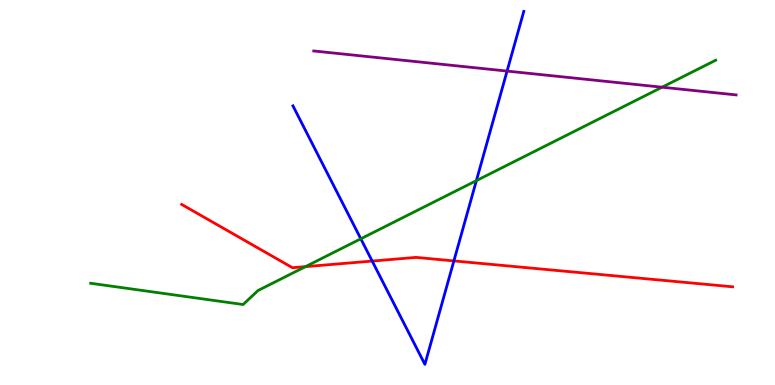[{'lines': ['blue', 'red'], 'intersections': [{'x': 4.8, 'y': 3.22}, {'x': 5.86, 'y': 3.22}]}, {'lines': ['green', 'red'], 'intersections': [{'x': 3.94, 'y': 3.07}]}, {'lines': ['purple', 'red'], 'intersections': []}, {'lines': ['blue', 'green'], 'intersections': [{'x': 4.66, 'y': 3.8}, {'x': 6.15, 'y': 5.31}]}, {'lines': ['blue', 'purple'], 'intersections': [{'x': 6.54, 'y': 8.15}]}, {'lines': ['green', 'purple'], 'intersections': [{'x': 8.54, 'y': 7.73}]}]